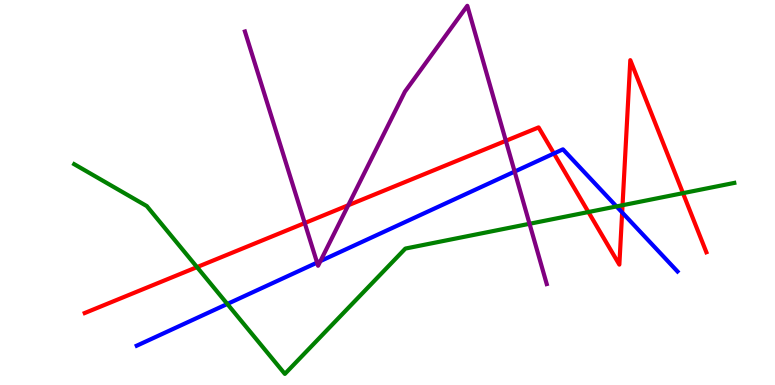[{'lines': ['blue', 'red'], 'intersections': [{'x': 7.15, 'y': 6.01}, {'x': 8.03, 'y': 4.48}]}, {'lines': ['green', 'red'], 'intersections': [{'x': 2.54, 'y': 3.06}, {'x': 7.59, 'y': 4.49}, {'x': 8.03, 'y': 4.67}, {'x': 8.81, 'y': 4.98}]}, {'lines': ['purple', 'red'], 'intersections': [{'x': 3.93, 'y': 4.21}, {'x': 4.49, 'y': 4.67}, {'x': 6.53, 'y': 6.34}]}, {'lines': ['blue', 'green'], 'intersections': [{'x': 2.93, 'y': 2.1}, {'x': 7.95, 'y': 4.64}]}, {'lines': ['blue', 'purple'], 'intersections': [{'x': 4.09, 'y': 3.18}, {'x': 4.13, 'y': 3.22}, {'x': 6.64, 'y': 5.54}]}, {'lines': ['green', 'purple'], 'intersections': [{'x': 6.83, 'y': 4.19}]}]